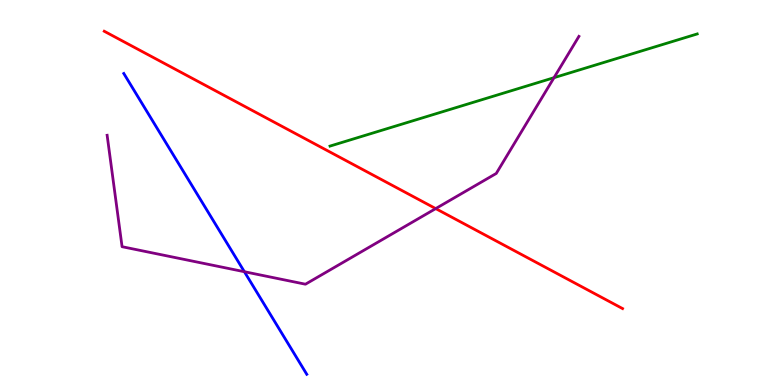[{'lines': ['blue', 'red'], 'intersections': []}, {'lines': ['green', 'red'], 'intersections': []}, {'lines': ['purple', 'red'], 'intersections': [{'x': 5.62, 'y': 4.58}]}, {'lines': ['blue', 'green'], 'intersections': []}, {'lines': ['blue', 'purple'], 'intersections': [{'x': 3.15, 'y': 2.94}]}, {'lines': ['green', 'purple'], 'intersections': [{'x': 7.15, 'y': 7.98}]}]